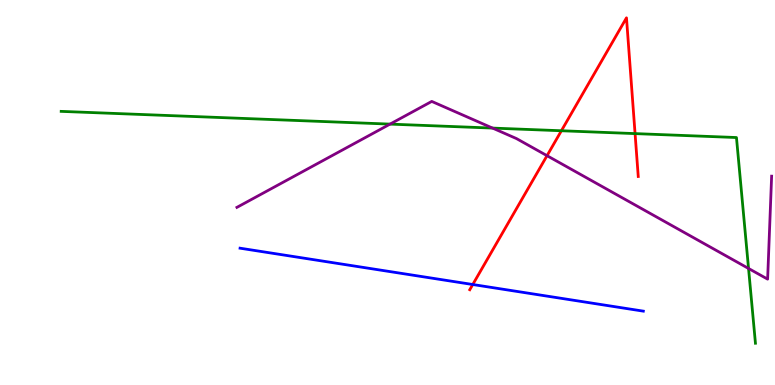[{'lines': ['blue', 'red'], 'intersections': [{'x': 6.1, 'y': 2.61}]}, {'lines': ['green', 'red'], 'intersections': [{'x': 7.24, 'y': 6.6}, {'x': 8.19, 'y': 6.53}]}, {'lines': ['purple', 'red'], 'intersections': [{'x': 7.06, 'y': 5.96}]}, {'lines': ['blue', 'green'], 'intersections': []}, {'lines': ['blue', 'purple'], 'intersections': []}, {'lines': ['green', 'purple'], 'intersections': [{'x': 5.03, 'y': 6.78}, {'x': 6.36, 'y': 6.67}, {'x': 9.66, 'y': 3.03}]}]